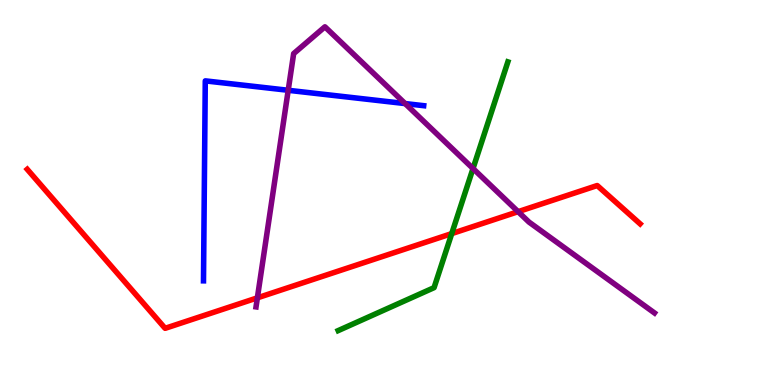[{'lines': ['blue', 'red'], 'intersections': []}, {'lines': ['green', 'red'], 'intersections': [{'x': 5.83, 'y': 3.93}]}, {'lines': ['purple', 'red'], 'intersections': [{'x': 3.32, 'y': 2.26}, {'x': 6.69, 'y': 4.5}]}, {'lines': ['blue', 'green'], 'intersections': []}, {'lines': ['blue', 'purple'], 'intersections': [{'x': 3.72, 'y': 7.65}, {'x': 5.23, 'y': 7.31}]}, {'lines': ['green', 'purple'], 'intersections': [{'x': 6.1, 'y': 5.62}]}]